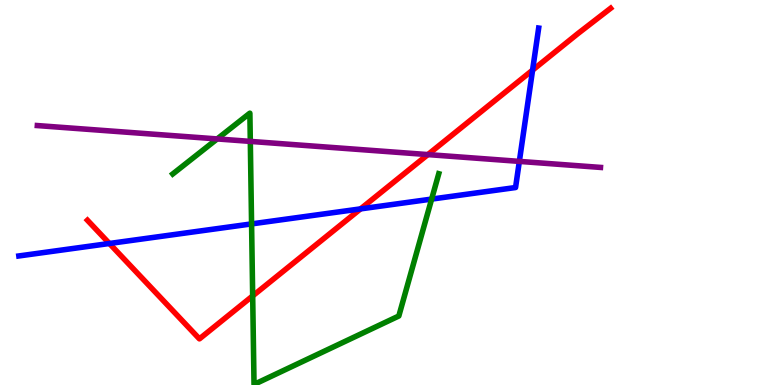[{'lines': ['blue', 'red'], 'intersections': [{'x': 1.41, 'y': 3.68}, {'x': 4.65, 'y': 4.57}, {'x': 6.87, 'y': 8.18}]}, {'lines': ['green', 'red'], 'intersections': [{'x': 3.26, 'y': 2.31}]}, {'lines': ['purple', 'red'], 'intersections': [{'x': 5.52, 'y': 5.98}]}, {'lines': ['blue', 'green'], 'intersections': [{'x': 3.25, 'y': 4.18}, {'x': 5.57, 'y': 4.83}]}, {'lines': ['blue', 'purple'], 'intersections': [{'x': 6.7, 'y': 5.81}]}, {'lines': ['green', 'purple'], 'intersections': [{'x': 2.8, 'y': 6.39}, {'x': 3.23, 'y': 6.33}]}]